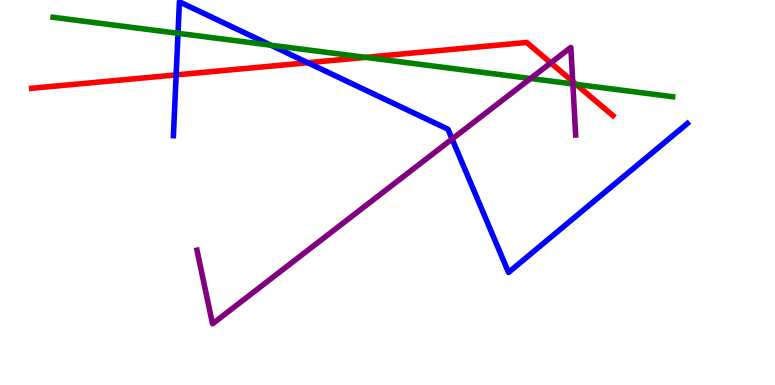[{'lines': ['blue', 'red'], 'intersections': [{'x': 2.27, 'y': 8.05}, {'x': 3.97, 'y': 8.37}]}, {'lines': ['green', 'red'], 'intersections': [{'x': 4.72, 'y': 8.51}, {'x': 7.43, 'y': 7.81}]}, {'lines': ['purple', 'red'], 'intersections': [{'x': 7.11, 'y': 8.37}, {'x': 7.39, 'y': 7.88}]}, {'lines': ['blue', 'green'], 'intersections': [{'x': 2.3, 'y': 9.14}, {'x': 3.49, 'y': 8.83}]}, {'lines': ['blue', 'purple'], 'intersections': [{'x': 5.83, 'y': 6.39}]}, {'lines': ['green', 'purple'], 'intersections': [{'x': 6.85, 'y': 7.96}, {'x': 7.39, 'y': 7.82}]}]